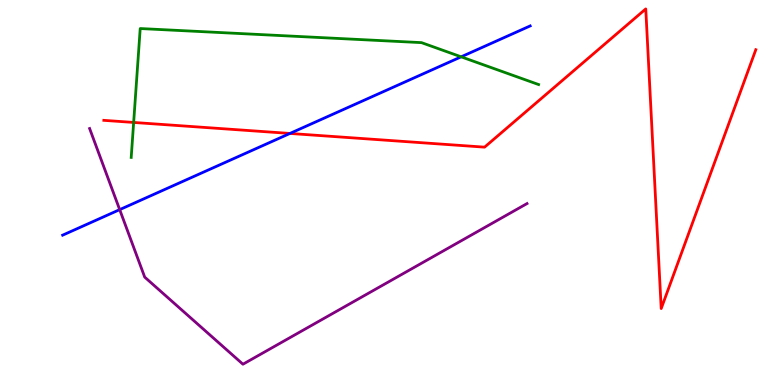[{'lines': ['blue', 'red'], 'intersections': [{'x': 3.74, 'y': 6.53}]}, {'lines': ['green', 'red'], 'intersections': [{'x': 1.72, 'y': 6.82}]}, {'lines': ['purple', 'red'], 'intersections': []}, {'lines': ['blue', 'green'], 'intersections': [{'x': 5.95, 'y': 8.52}]}, {'lines': ['blue', 'purple'], 'intersections': [{'x': 1.54, 'y': 4.55}]}, {'lines': ['green', 'purple'], 'intersections': []}]